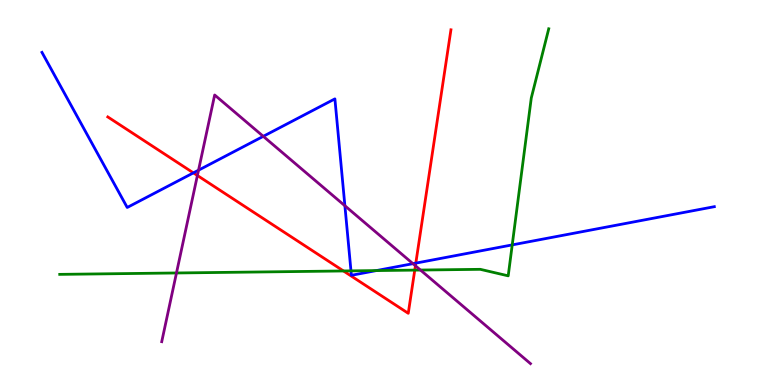[{'lines': ['blue', 'red'], 'intersections': [{'x': 2.5, 'y': 5.51}, {'x': 5.37, 'y': 3.17}]}, {'lines': ['green', 'red'], 'intersections': [{'x': 4.43, 'y': 2.96}, {'x': 5.35, 'y': 2.98}]}, {'lines': ['purple', 'red'], 'intersections': [{'x': 2.55, 'y': 5.44}, {'x': 5.36, 'y': 3.1}]}, {'lines': ['blue', 'green'], 'intersections': [{'x': 4.53, 'y': 2.96}, {'x': 4.86, 'y': 2.97}, {'x': 6.61, 'y': 3.64}]}, {'lines': ['blue', 'purple'], 'intersections': [{'x': 2.56, 'y': 5.58}, {'x': 3.4, 'y': 6.46}, {'x': 4.45, 'y': 4.66}, {'x': 5.33, 'y': 3.15}]}, {'lines': ['green', 'purple'], 'intersections': [{'x': 2.28, 'y': 2.91}, {'x': 5.43, 'y': 2.99}]}]